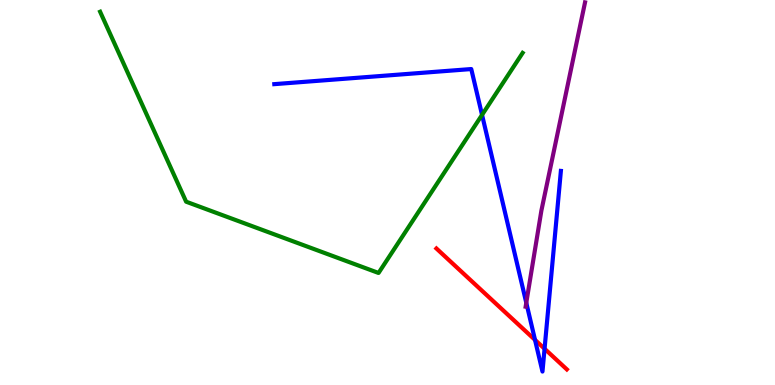[{'lines': ['blue', 'red'], 'intersections': [{'x': 6.9, 'y': 1.17}, {'x': 7.03, 'y': 0.942}]}, {'lines': ['green', 'red'], 'intersections': []}, {'lines': ['purple', 'red'], 'intersections': []}, {'lines': ['blue', 'green'], 'intersections': [{'x': 6.22, 'y': 7.02}]}, {'lines': ['blue', 'purple'], 'intersections': [{'x': 6.79, 'y': 2.14}]}, {'lines': ['green', 'purple'], 'intersections': []}]